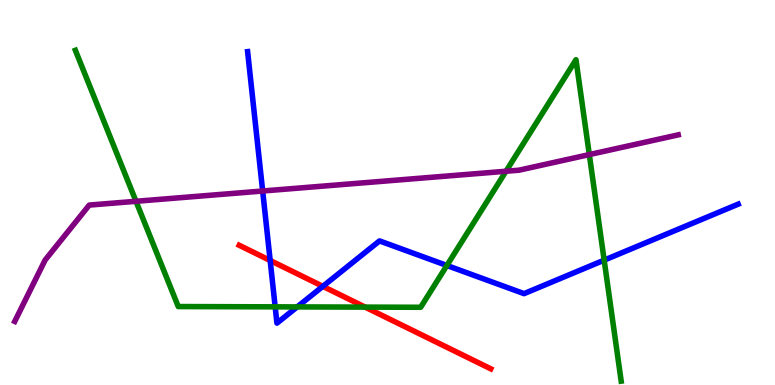[{'lines': ['blue', 'red'], 'intersections': [{'x': 3.49, 'y': 3.23}, {'x': 4.17, 'y': 2.56}]}, {'lines': ['green', 'red'], 'intersections': [{'x': 4.71, 'y': 2.02}]}, {'lines': ['purple', 'red'], 'intersections': []}, {'lines': ['blue', 'green'], 'intersections': [{'x': 3.55, 'y': 2.03}, {'x': 3.83, 'y': 2.03}, {'x': 5.77, 'y': 3.1}, {'x': 7.8, 'y': 3.24}]}, {'lines': ['blue', 'purple'], 'intersections': [{'x': 3.39, 'y': 5.04}]}, {'lines': ['green', 'purple'], 'intersections': [{'x': 1.75, 'y': 4.77}, {'x': 6.53, 'y': 5.55}, {'x': 7.6, 'y': 5.98}]}]